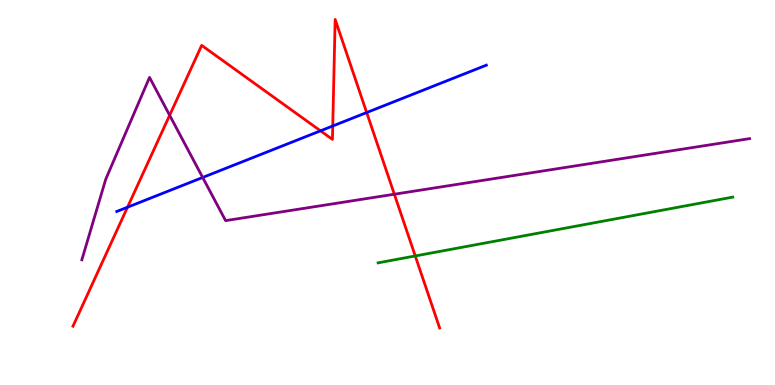[{'lines': ['blue', 'red'], 'intersections': [{'x': 1.65, 'y': 4.62}, {'x': 4.14, 'y': 6.6}, {'x': 4.29, 'y': 6.73}, {'x': 4.73, 'y': 7.08}]}, {'lines': ['green', 'red'], 'intersections': [{'x': 5.36, 'y': 3.35}]}, {'lines': ['purple', 'red'], 'intersections': [{'x': 2.19, 'y': 7.01}, {'x': 5.09, 'y': 4.96}]}, {'lines': ['blue', 'green'], 'intersections': []}, {'lines': ['blue', 'purple'], 'intersections': [{'x': 2.62, 'y': 5.39}]}, {'lines': ['green', 'purple'], 'intersections': []}]